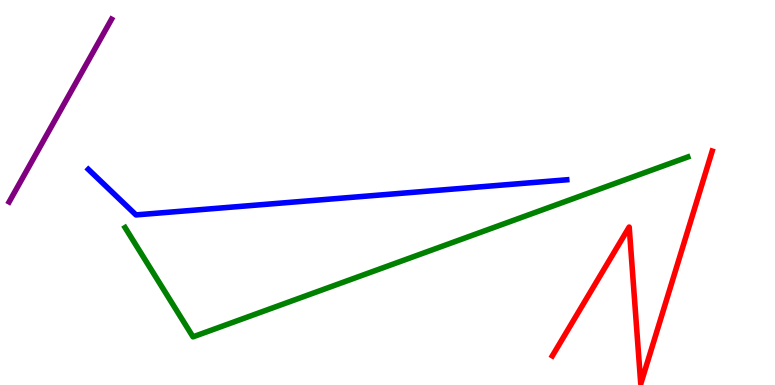[{'lines': ['blue', 'red'], 'intersections': []}, {'lines': ['green', 'red'], 'intersections': []}, {'lines': ['purple', 'red'], 'intersections': []}, {'lines': ['blue', 'green'], 'intersections': []}, {'lines': ['blue', 'purple'], 'intersections': []}, {'lines': ['green', 'purple'], 'intersections': []}]